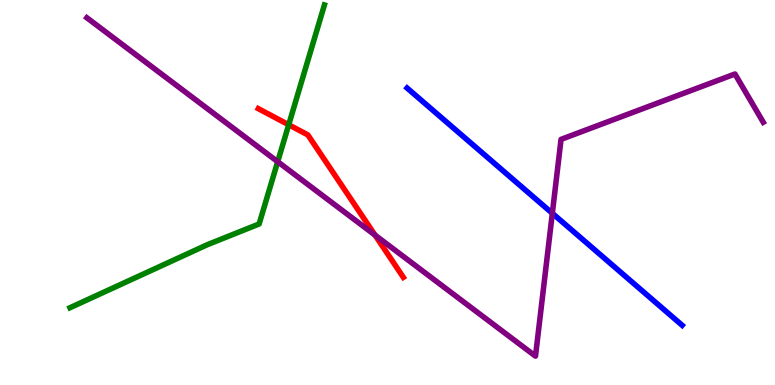[{'lines': ['blue', 'red'], 'intersections': []}, {'lines': ['green', 'red'], 'intersections': [{'x': 3.73, 'y': 6.76}]}, {'lines': ['purple', 'red'], 'intersections': [{'x': 4.84, 'y': 3.89}]}, {'lines': ['blue', 'green'], 'intersections': []}, {'lines': ['blue', 'purple'], 'intersections': [{'x': 7.13, 'y': 4.46}]}, {'lines': ['green', 'purple'], 'intersections': [{'x': 3.58, 'y': 5.8}]}]